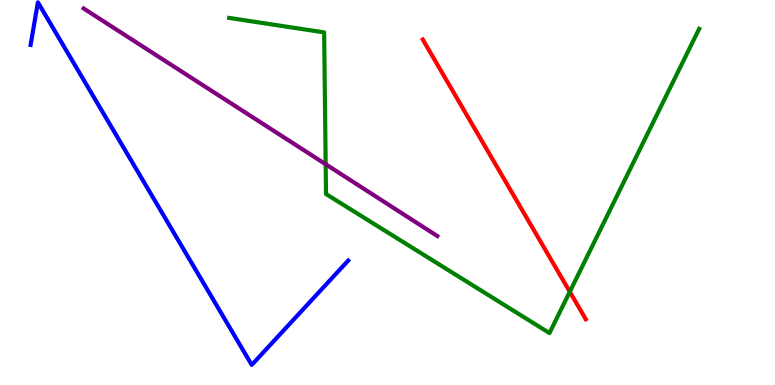[{'lines': ['blue', 'red'], 'intersections': []}, {'lines': ['green', 'red'], 'intersections': [{'x': 7.35, 'y': 2.42}]}, {'lines': ['purple', 'red'], 'intersections': []}, {'lines': ['blue', 'green'], 'intersections': []}, {'lines': ['blue', 'purple'], 'intersections': []}, {'lines': ['green', 'purple'], 'intersections': [{'x': 4.2, 'y': 5.73}]}]